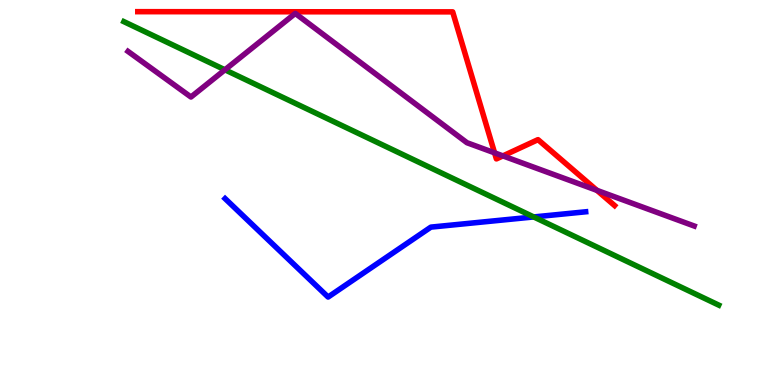[{'lines': ['blue', 'red'], 'intersections': []}, {'lines': ['green', 'red'], 'intersections': []}, {'lines': ['purple', 'red'], 'intersections': [{'x': 6.38, 'y': 6.03}, {'x': 6.49, 'y': 5.95}, {'x': 7.7, 'y': 5.06}]}, {'lines': ['blue', 'green'], 'intersections': [{'x': 6.89, 'y': 4.37}]}, {'lines': ['blue', 'purple'], 'intersections': []}, {'lines': ['green', 'purple'], 'intersections': [{'x': 2.9, 'y': 8.19}]}]